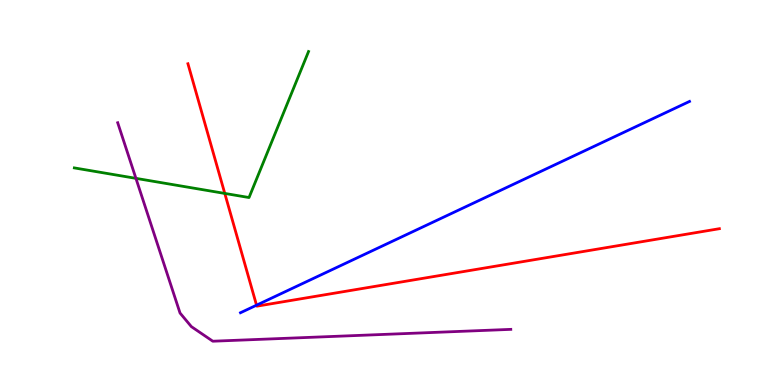[{'lines': ['blue', 'red'], 'intersections': [{'x': 3.31, 'y': 2.07}]}, {'lines': ['green', 'red'], 'intersections': [{'x': 2.9, 'y': 4.98}]}, {'lines': ['purple', 'red'], 'intersections': []}, {'lines': ['blue', 'green'], 'intersections': []}, {'lines': ['blue', 'purple'], 'intersections': []}, {'lines': ['green', 'purple'], 'intersections': [{'x': 1.75, 'y': 5.37}]}]